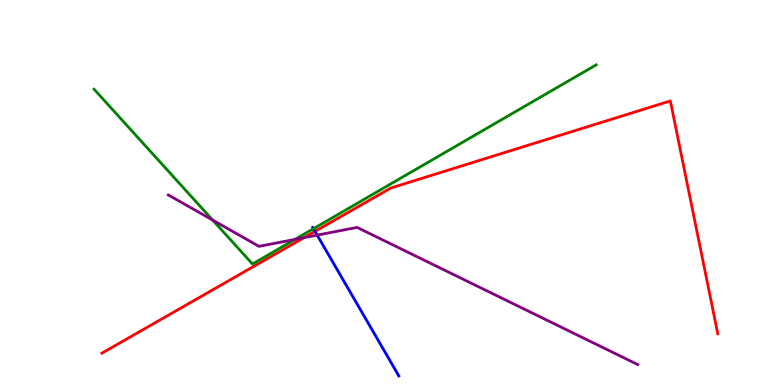[{'lines': ['blue', 'red'], 'intersections': [{'x': 4.06, 'y': 3.99}]}, {'lines': ['green', 'red'], 'intersections': []}, {'lines': ['purple', 'red'], 'intersections': [{'x': 3.92, 'y': 3.83}]}, {'lines': ['blue', 'green'], 'intersections': [{'x': 4.04, 'y': 4.06}]}, {'lines': ['blue', 'purple'], 'intersections': [{'x': 4.09, 'y': 3.89}]}, {'lines': ['green', 'purple'], 'intersections': [{'x': 2.74, 'y': 4.28}, {'x': 3.81, 'y': 3.78}]}]